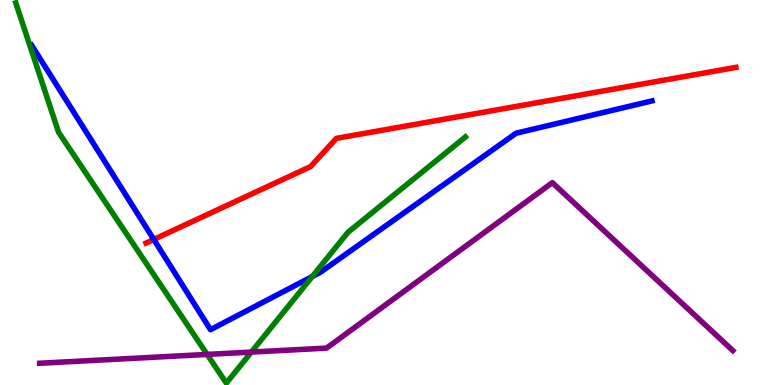[{'lines': ['blue', 'red'], 'intersections': [{'x': 1.98, 'y': 3.78}]}, {'lines': ['green', 'red'], 'intersections': []}, {'lines': ['purple', 'red'], 'intersections': []}, {'lines': ['blue', 'green'], 'intersections': [{'x': 4.03, 'y': 2.82}]}, {'lines': ['blue', 'purple'], 'intersections': []}, {'lines': ['green', 'purple'], 'intersections': [{'x': 2.67, 'y': 0.795}, {'x': 3.24, 'y': 0.855}]}]